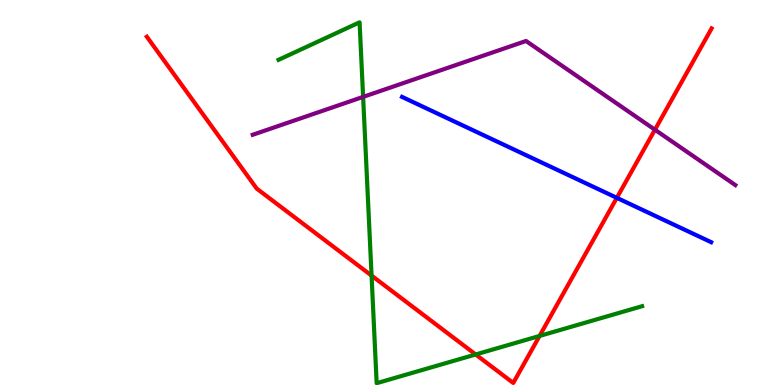[{'lines': ['blue', 'red'], 'intersections': [{'x': 7.96, 'y': 4.86}]}, {'lines': ['green', 'red'], 'intersections': [{'x': 4.79, 'y': 2.84}, {'x': 6.14, 'y': 0.793}, {'x': 6.96, 'y': 1.27}]}, {'lines': ['purple', 'red'], 'intersections': [{'x': 8.45, 'y': 6.63}]}, {'lines': ['blue', 'green'], 'intersections': []}, {'lines': ['blue', 'purple'], 'intersections': []}, {'lines': ['green', 'purple'], 'intersections': [{'x': 4.69, 'y': 7.48}]}]